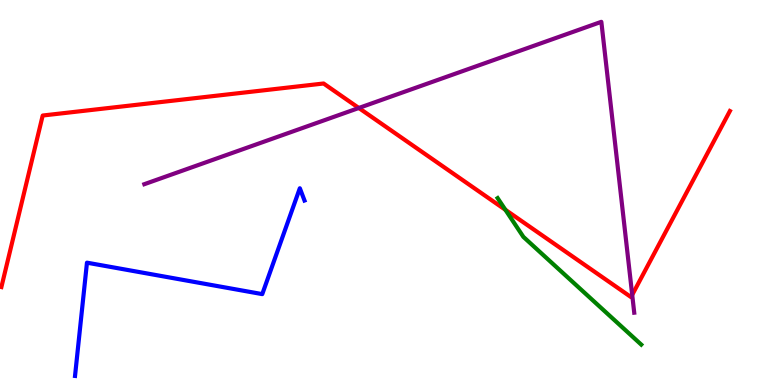[{'lines': ['blue', 'red'], 'intersections': []}, {'lines': ['green', 'red'], 'intersections': [{'x': 6.52, 'y': 4.55}]}, {'lines': ['purple', 'red'], 'intersections': [{'x': 4.63, 'y': 7.2}, {'x': 8.16, 'y': 2.34}]}, {'lines': ['blue', 'green'], 'intersections': []}, {'lines': ['blue', 'purple'], 'intersections': []}, {'lines': ['green', 'purple'], 'intersections': []}]